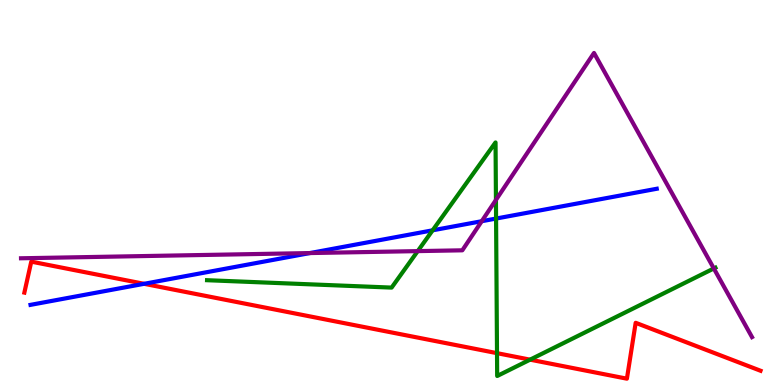[{'lines': ['blue', 'red'], 'intersections': [{'x': 1.86, 'y': 2.63}]}, {'lines': ['green', 'red'], 'intersections': [{'x': 6.41, 'y': 0.827}, {'x': 6.84, 'y': 0.658}]}, {'lines': ['purple', 'red'], 'intersections': []}, {'lines': ['blue', 'green'], 'intersections': [{'x': 5.58, 'y': 4.02}, {'x': 6.4, 'y': 4.32}]}, {'lines': ['blue', 'purple'], 'intersections': [{'x': 4.0, 'y': 3.43}, {'x': 6.22, 'y': 4.25}]}, {'lines': ['green', 'purple'], 'intersections': [{'x': 5.39, 'y': 3.48}, {'x': 6.4, 'y': 4.81}, {'x': 9.21, 'y': 3.03}]}]